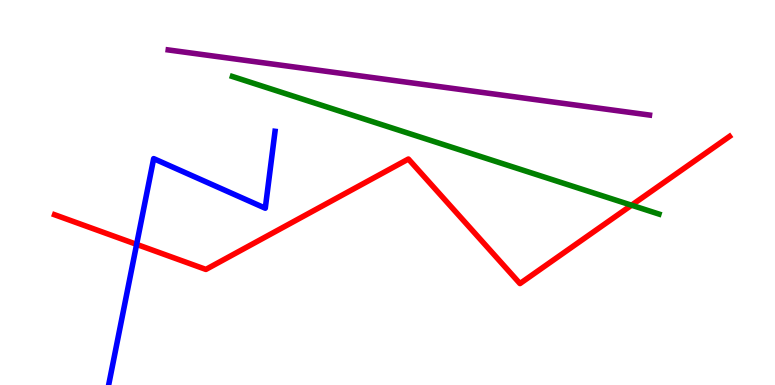[{'lines': ['blue', 'red'], 'intersections': [{'x': 1.76, 'y': 3.65}]}, {'lines': ['green', 'red'], 'intersections': [{'x': 8.15, 'y': 4.67}]}, {'lines': ['purple', 'red'], 'intersections': []}, {'lines': ['blue', 'green'], 'intersections': []}, {'lines': ['blue', 'purple'], 'intersections': []}, {'lines': ['green', 'purple'], 'intersections': []}]